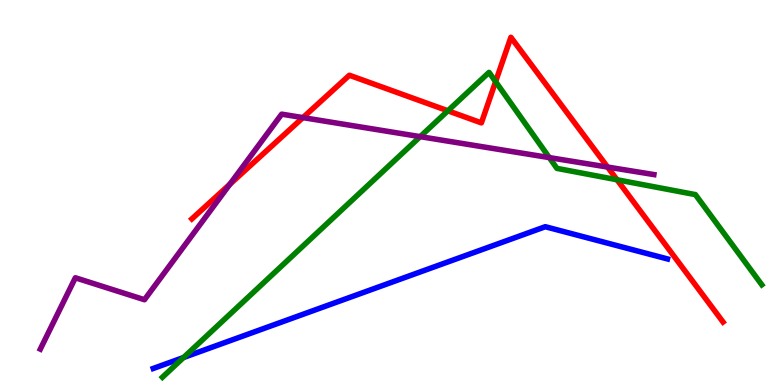[{'lines': ['blue', 'red'], 'intersections': []}, {'lines': ['green', 'red'], 'intersections': [{'x': 5.78, 'y': 7.12}, {'x': 6.39, 'y': 7.88}, {'x': 7.96, 'y': 5.33}]}, {'lines': ['purple', 'red'], 'intersections': [{'x': 2.97, 'y': 5.21}, {'x': 3.91, 'y': 6.95}, {'x': 7.84, 'y': 5.66}]}, {'lines': ['blue', 'green'], 'intersections': [{'x': 2.37, 'y': 0.714}]}, {'lines': ['blue', 'purple'], 'intersections': []}, {'lines': ['green', 'purple'], 'intersections': [{'x': 5.42, 'y': 6.45}, {'x': 7.09, 'y': 5.91}]}]